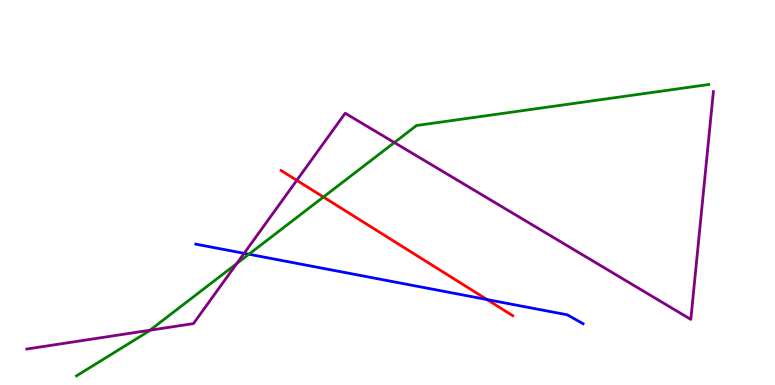[{'lines': ['blue', 'red'], 'intersections': [{'x': 6.28, 'y': 2.22}]}, {'lines': ['green', 'red'], 'intersections': [{'x': 4.17, 'y': 4.88}]}, {'lines': ['purple', 'red'], 'intersections': [{'x': 3.83, 'y': 5.32}]}, {'lines': ['blue', 'green'], 'intersections': [{'x': 3.21, 'y': 3.4}]}, {'lines': ['blue', 'purple'], 'intersections': [{'x': 3.15, 'y': 3.42}]}, {'lines': ['green', 'purple'], 'intersections': [{'x': 1.93, 'y': 1.42}, {'x': 3.05, 'y': 3.15}, {'x': 5.09, 'y': 6.3}]}]